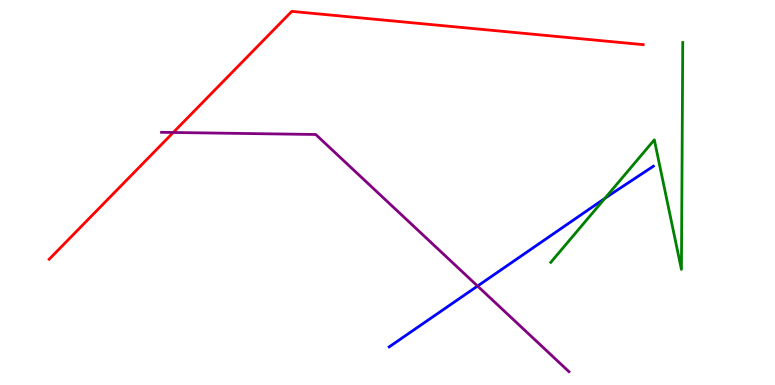[{'lines': ['blue', 'red'], 'intersections': []}, {'lines': ['green', 'red'], 'intersections': []}, {'lines': ['purple', 'red'], 'intersections': [{'x': 2.24, 'y': 6.56}]}, {'lines': ['blue', 'green'], 'intersections': [{'x': 7.8, 'y': 4.85}]}, {'lines': ['blue', 'purple'], 'intersections': [{'x': 6.16, 'y': 2.57}]}, {'lines': ['green', 'purple'], 'intersections': []}]